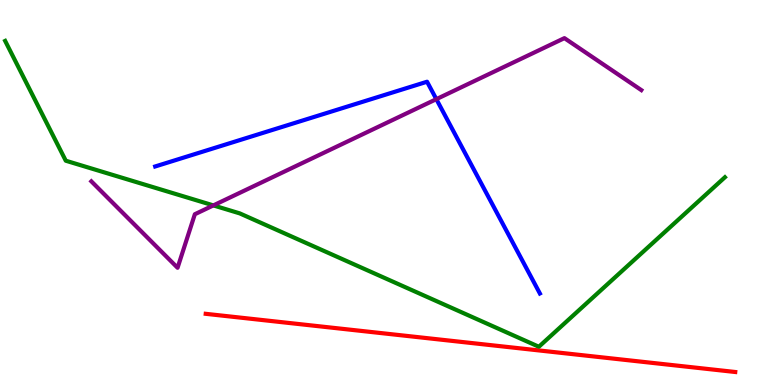[{'lines': ['blue', 'red'], 'intersections': []}, {'lines': ['green', 'red'], 'intersections': []}, {'lines': ['purple', 'red'], 'intersections': []}, {'lines': ['blue', 'green'], 'intersections': []}, {'lines': ['blue', 'purple'], 'intersections': [{'x': 5.63, 'y': 7.42}]}, {'lines': ['green', 'purple'], 'intersections': [{'x': 2.75, 'y': 4.66}]}]